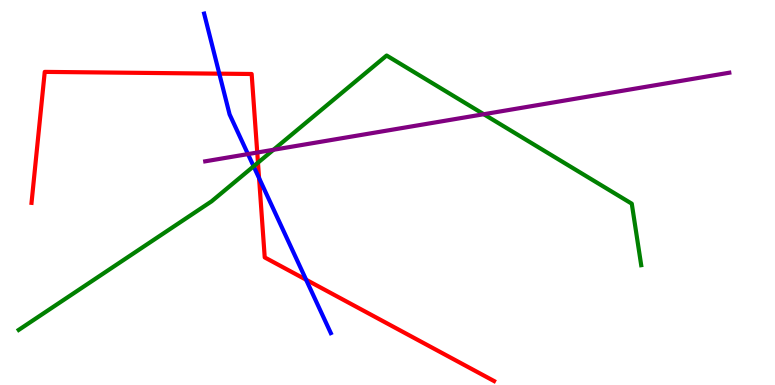[{'lines': ['blue', 'red'], 'intersections': [{'x': 2.83, 'y': 8.09}, {'x': 3.34, 'y': 5.37}, {'x': 3.95, 'y': 2.73}]}, {'lines': ['green', 'red'], 'intersections': [{'x': 3.33, 'y': 5.77}]}, {'lines': ['purple', 'red'], 'intersections': [{'x': 3.32, 'y': 6.04}]}, {'lines': ['blue', 'green'], 'intersections': [{'x': 3.27, 'y': 5.68}]}, {'lines': ['blue', 'purple'], 'intersections': [{'x': 3.2, 'y': 6.0}]}, {'lines': ['green', 'purple'], 'intersections': [{'x': 3.53, 'y': 6.11}, {'x': 6.24, 'y': 7.03}]}]